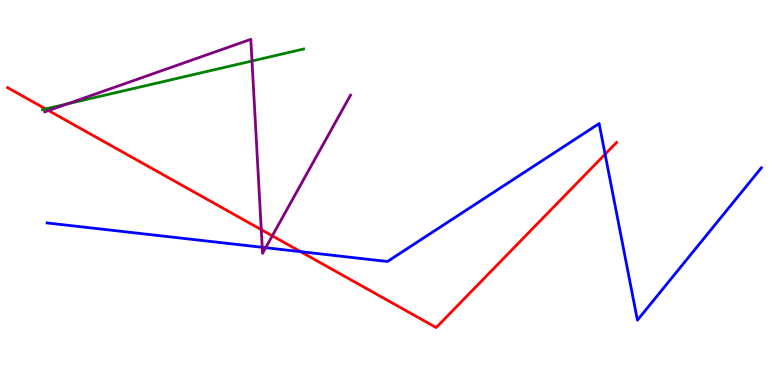[{'lines': ['blue', 'red'], 'intersections': [{'x': 3.88, 'y': 3.46}, {'x': 7.81, 'y': 5.99}]}, {'lines': ['green', 'red'], 'intersections': [{'x': 0.589, 'y': 7.17}]}, {'lines': ['purple', 'red'], 'intersections': [{'x': 0.626, 'y': 7.13}, {'x': 3.37, 'y': 4.04}, {'x': 3.51, 'y': 3.87}]}, {'lines': ['blue', 'green'], 'intersections': []}, {'lines': ['blue', 'purple'], 'intersections': [{'x': 3.38, 'y': 3.58}, {'x': 3.43, 'y': 3.57}]}, {'lines': ['green', 'purple'], 'intersections': [{'x': 0.872, 'y': 7.3}, {'x': 3.25, 'y': 8.42}]}]